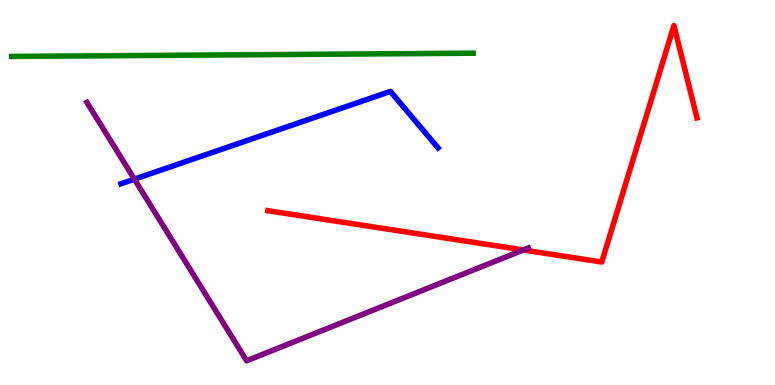[{'lines': ['blue', 'red'], 'intersections': []}, {'lines': ['green', 'red'], 'intersections': []}, {'lines': ['purple', 'red'], 'intersections': [{'x': 6.75, 'y': 3.51}]}, {'lines': ['blue', 'green'], 'intersections': []}, {'lines': ['blue', 'purple'], 'intersections': [{'x': 1.73, 'y': 5.35}]}, {'lines': ['green', 'purple'], 'intersections': []}]